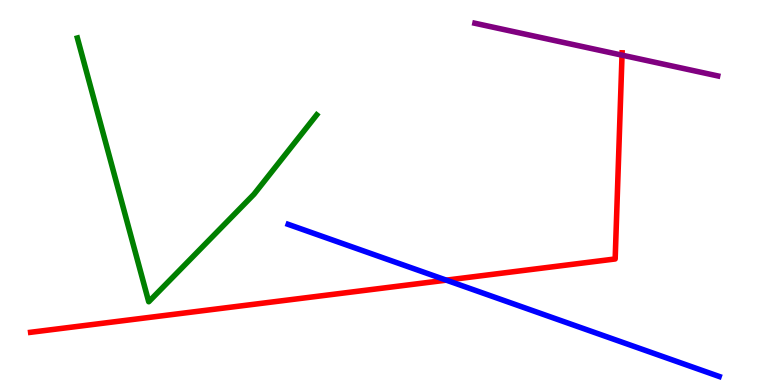[{'lines': ['blue', 'red'], 'intersections': [{'x': 5.76, 'y': 2.72}]}, {'lines': ['green', 'red'], 'intersections': []}, {'lines': ['purple', 'red'], 'intersections': [{'x': 8.03, 'y': 8.57}]}, {'lines': ['blue', 'green'], 'intersections': []}, {'lines': ['blue', 'purple'], 'intersections': []}, {'lines': ['green', 'purple'], 'intersections': []}]